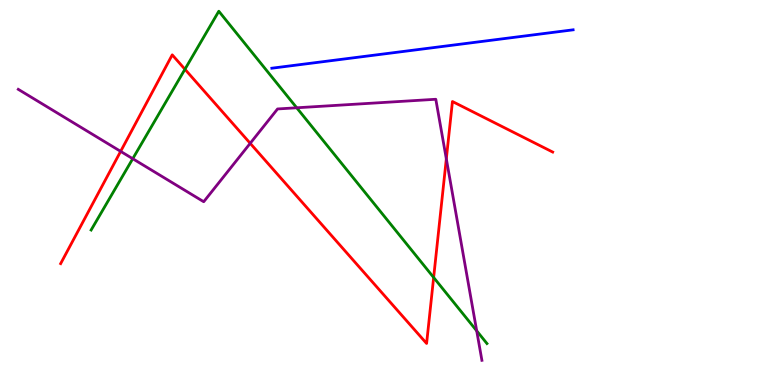[{'lines': ['blue', 'red'], 'intersections': []}, {'lines': ['green', 'red'], 'intersections': [{'x': 2.39, 'y': 8.2}, {'x': 5.6, 'y': 2.79}]}, {'lines': ['purple', 'red'], 'intersections': [{'x': 1.56, 'y': 6.07}, {'x': 3.23, 'y': 6.28}, {'x': 5.76, 'y': 5.87}]}, {'lines': ['blue', 'green'], 'intersections': []}, {'lines': ['blue', 'purple'], 'intersections': []}, {'lines': ['green', 'purple'], 'intersections': [{'x': 1.71, 'y': 5.88}, {'x': 3.83, 'y': 7.2}, {'x': 6.15, 'y': 1.41}]}]